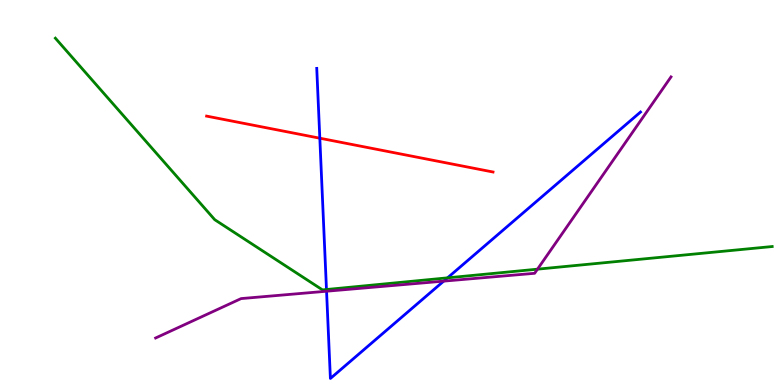[{'lines': ['blue', 'red'], 'intersections': [{'x': 4.13, 'y': 6.41}]}, {'lines': ['green', 'red'], 'intersections': []}, {'lines': ['purple', 'red'], 'intersections': []}, {'lines': ['blue', 'green'], 'intersections': [{'x': 4.21, 'y': 2.48}, {'x': 5.77, 'y': 2.78}]}, {'lines': ['blue', 'purple'], 'intersections': [{'x': 4.21, 'y': 2.44}, {'x': 5.73, 'y': 2.7}]}, {'lines': ['green', 'purple'], 'intersections': [{'x': 6.94, 'y': 3.01}]}]